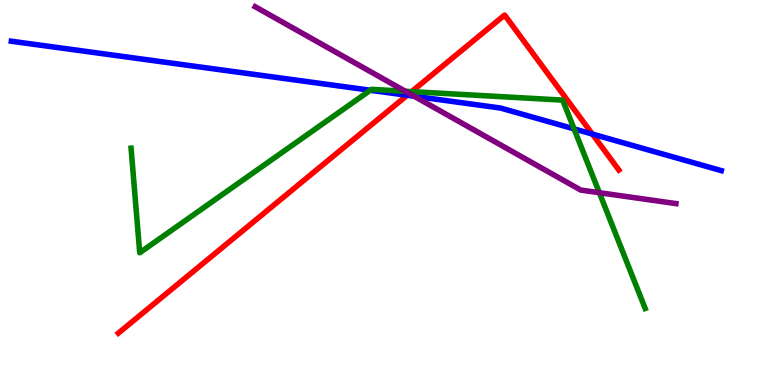[{'lines': ['blue', 'red'], 'intersections': [{'x': 5.25, 'y': 7.53}, {'x': 7.64, 'y': 6.52}]}, {'lines': ['green', 'red'], 'intersections': [{'x': 5.31, 'y': 7.62}]}, {'lines': ['purple', 'red'], 'intersections': [{'x': 5.28, 'y': 7.57}]}, {'lines': ['blue', 'green'], 'intersections': [{'x': 4.78, 'y': 7.66}, {'x': 7.41, 'y': 6.65}]}, {'lines': ['blue', 'purple'], 'intersections': [{'x': 5.34, 'y': 7.5}]}, {'lines': ['green', 'purple'], 'intersections': [{'x': 5.23, 'y': 7.63}, {'x': 7.73, 'y': 4.99}]}]